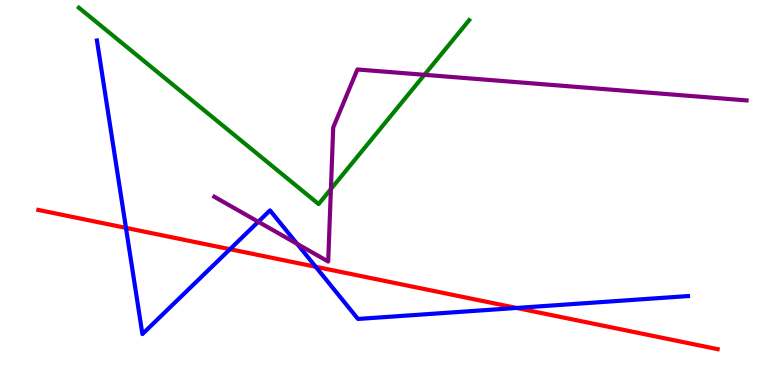[{'lines': ['blue', 'red'], 'intersections': [{'x': 1.63, 'y': 4.08}, {'x': 2.97, 'y': 3.53}, {'x': 4.07, 'y': 3.07}, {'x': 6.67, 'y': 2.0}]}, {'lines': ['green', 'red'], 'intersections': []}, {'lines': ['purple', 'red'], 'intersections': []}, {'lines': ['blue', 'green'], 'intersections': []}, {'lines': ['blue', 'purple'], 'intersections': [{'x': 3.33, 'y': 4.24}, {'x': 3.83, 'y': 3.67}]}, {'lines': ['green', 'purple'], 'intersections': [{'x': 4.27, 'y': 5.09}, {'x': 5.48, 'y': 8.06}]}]